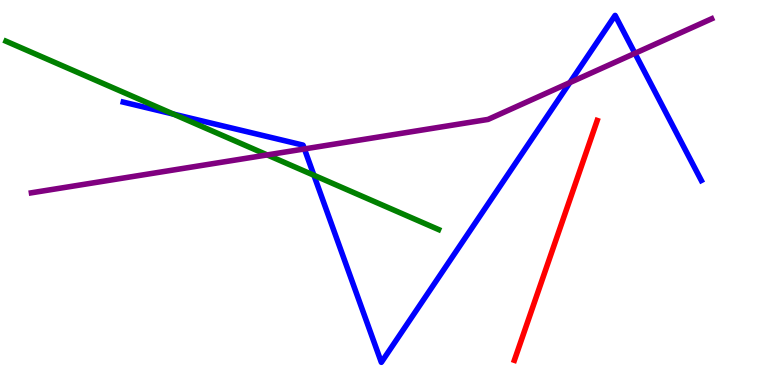[{'lines': ['blue', 'red'], 'intersections': []}, {'lines': ['green', 'red'], 'intersections': []}, {'lines': ['purple', 'red'], 'intersections': []}, {'lines': ['blue', 'green'], 'intersections': [{'x': 2.24, 'y': 7.04}, {'x': 4.05, 'y': 5.45}]}, {'lines': ['blue', 'purple'], 'intersections': [{'x': 3.93, 'y': 6.13}, {'x': 7.35, 'y': 7.85}, {'x': 8.19, 'y': 8.62}]}, {'lines': ['green', 'purple'], 'intersections': [{'x': 3.45, 'y': 5.98}]}]